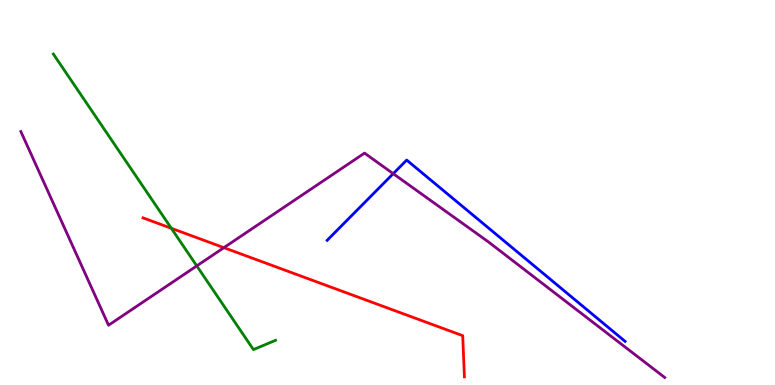[{'lines': ['blue', 'red'], 'intersections': []}, {'lines': ['green', 'red'], 'intersections': [{'x': 2.21, 'y': 4.07}]}, {'lines': ['purple', 'red'], 'intersections': [{'x': 2.89, 'y': 3.57}]}, {'lines': ['blue', 'green'], 'intersections': []}, {'lines': ['blue', 'purple'], 'intersections': [{'x': 5.07, 'y': 5.49}]}, {'lines': ['green', 'purple'], 'intersections': [{'x': 2.54, 'y': 3.09}]}]